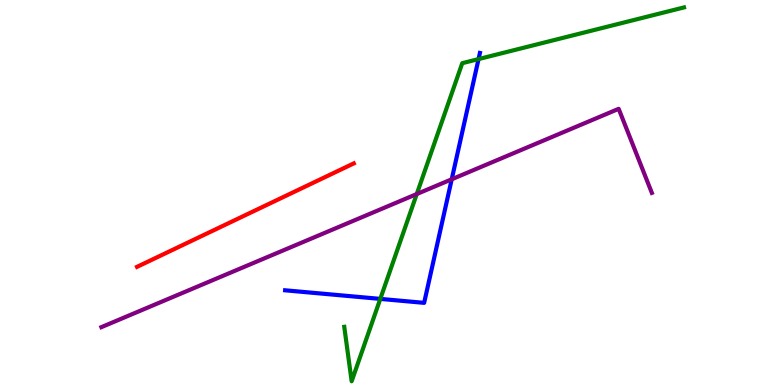[{'lines': ['blue', 'red'], 'intersections': []}, {'lines': ['green', 'red'], 'intersections': []}, {'lines': ['purple', 'red'], 'intersections': []}, {'lines': ['blue', 'green'], 'intersections': [{'x': 4.91, 'y': 2.24}, {'x': 6.17, 'y': 8.47}]}, {'lines': ['blue', 'purple'], 'intersections': [{'x': 5.83, 'y': 5.34}]}, {'lines': ['green', 'purple'], 'intersections': [{'x': 5.38, 'y': 4.96}]}]